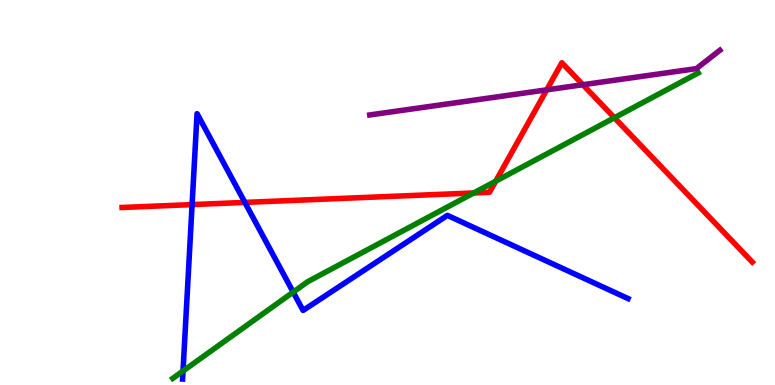[{'lines': ['blue', 'red'], 'intersections': [{'x': 2.48, 'y': 4.69}, {'x': 3.16, 'y': 4.74}]}, {'lines': ['green', 'red'], 'intersections': [{'x': 6.11, 'y': 4.99}, {'x': 6.4, 'y': 5.29}, {'x': 7.93, 'y': 6.94}]}, {'lines': ['purple', 'red'], 'intersections': [{'x': 7.05, 'y': 7.67}, {'x': 7.52, 'y': 7.8}]}, {'lines': ['blue', 'green'], 'intersections': [{'x': 2.36, 'y': 0.363}, {'x': 3.78, 'y': 2.41}]}, {'lines': ['blue', 'purple'], 'intersections': []}, {'lines': ['green', 'purple'], 'intersections': []}]